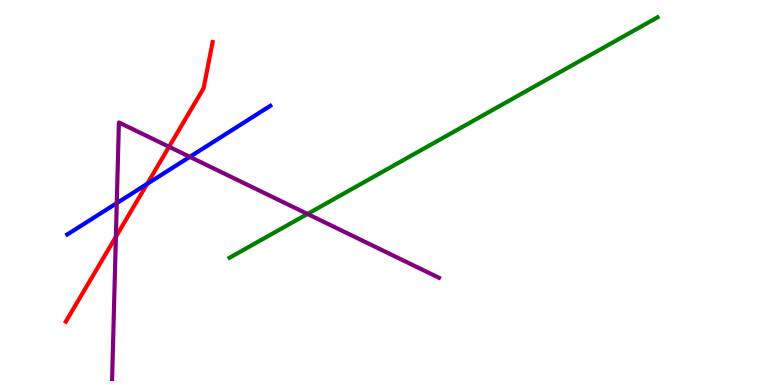[{'lines': ['blue', 'red'], 'intersections': [{'x': 1.9, 'y': 5.22}]}, {'lines': ['green', 'red'], 'intersections': []}, {'lines': ['purple', 'red'], 'intersections': [{'x': 1.5, 'y': 3.85}, {'x': 2.18, 'y': 6.19}]}, {'lines': ['blue', 'green'], 'intersections': []}, {'lines': ['blue', 'purple'], 'intersections': [{'x': 1.51, 'y': 4.72}, {'x': 2.45, 'y': 5.93}]}, {'lines': ['green', 'purple'], 'intersections': [{'x': 3.97, 'y': 4.44}]}]